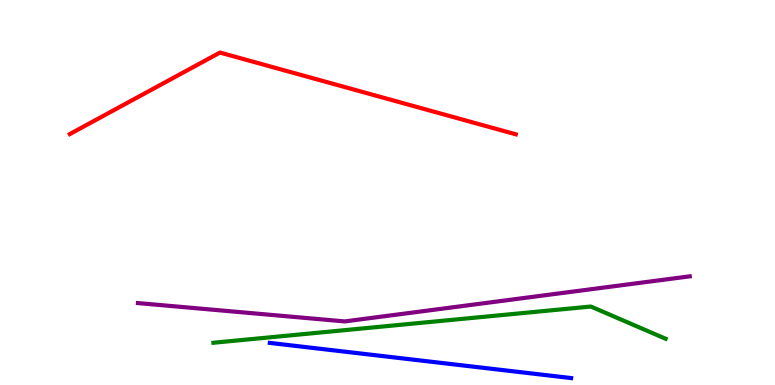[{'lines': ['blue', 'red'], 'intersections': []}, {'lines': ['green', 'red'], 'intersections': []}, {'lines': ['purple', 'red'], 'intersections': []}, {'lines': ['blue', 'green'], 'intersections': []}, {'lines': ['blue', 'purple'], 'intersections': []}, {'lines': ['green', 'purple'], 'intersections': []}]